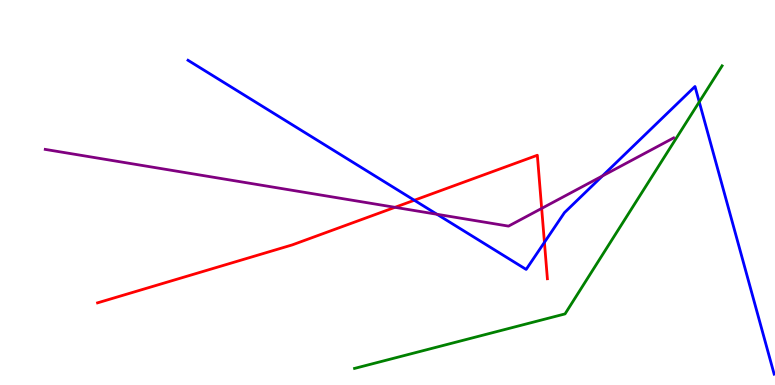[{'lines': ['blue', 'red'], 'intersections': [{'x': 5.35, 'y': 4.8}, {'x': 7.02, 'y': 3.71}]}, {'lines': ['green', 'red'], 'intersections': []}, {'lines': ['purple', 'red'], 'intersections': [{'x': 5.1, 'y': 4.62}, {'x': 6.99, 'y': 4.59}]}, {'lines': ['blue', 'green'], 'intersections': [{'x': 9.02, 'y': 7.35}]}, {'lines': ['blue', 'purple'], 'intersections': [{'x': 5.64, 'y': 4.43}, {'x': 7.77, 'y': 5.43}]}, {'lines': ['green', 'purple'], 'intersections': []}]